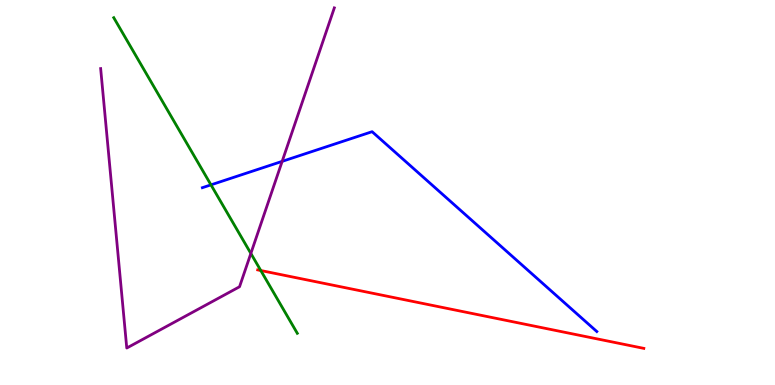[{'lines': ['blue', 'red'], 'intersections': []}, {'lines': ['green', 'red'], 'intersections': [{'x': 3.37, 'y': 2.97}]}, {'lines': ['purple', 'red'], 'intersections': []}, {'lines': ['blue', 'green'], 'intersections': [{'x': 2.72, 'y': 5.2}]}, {'lines': ['blue', 'purple'], 'intersections': [{'x': 3.64, 'y': 5.81}]}, {'lines': ['green', 'purple'], 'intersections': [{'x': 3.24, 'y': 3.42}]}]